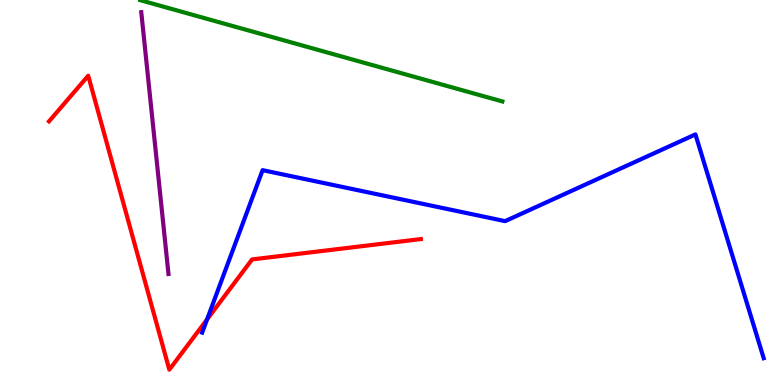[{'lines': ['blue', 'red'], 'intersections': [{'x': 2.67, 'y': 1.7}]}, {'lines': ['green', 'red'], 'intersections': []}, {'lines': ['purple', 'red'], 'intersections': []}, {'lines': ['blue', 'green'], 'intersections': []}, {'lines': ['blue', 'purple'], 'intersections': []}, {'lines': ['green', 'purple'], 'intersections': []}]